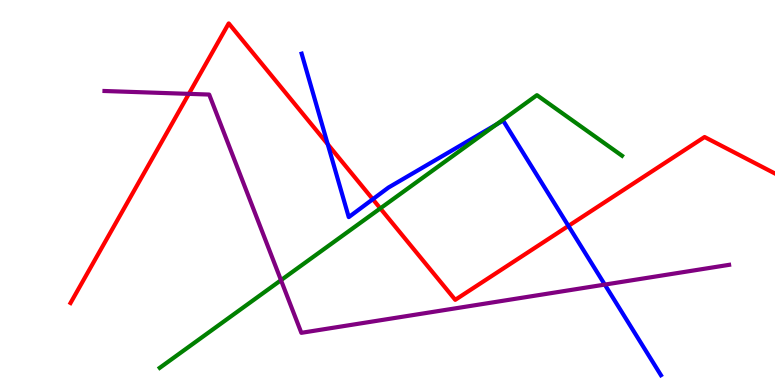[{'lines': ['blue', 'red'], 'intersections': [{'x': 4.23, 'y': 6.25}, {'x': 4.81, 'y': 4.83}, {'x': 7.33, 'y': 4.13}]}, {'lines': ['green', 'red'], 'intersections': [{'x': 4.91, 'y': 4.59}]}, {'lines': ['purple', 'red'], 'intersections': [{'x': 2.44, 'y': 7.56}]}, {'lines': ['blue', 'green'], 'intersections': [{'x': 6.4, 'y': 6.77}]}, {'lines': ['blue', 'purple'], 'intersections': [{'x': 7.8, 'y': 2.61}]}, {'lines': ['green', 'purple'], 'intersections': [{'x': 3.63, 'y': 2.72}]}]